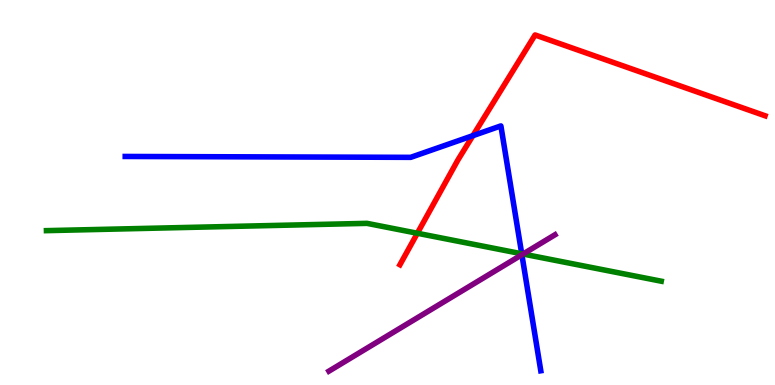[{'lines': ['blue', 'red'], 'intersections': [{'x': 6.1, 'y': 6.48}]}, {'lines': ['green', 'red'], 'intersections': [{'x': 5.39, 'y': 3.94}]}, {'lines': ['purple', 'red'], 'intersections': []}, {'lines': ['blue', 'green'], 'intersections': [{'x': 6.73, 'y': 3.41}]}, {'lines': ['blue', 'purple'], 'intersections': [{'x': 6.73, 'y': 3.38}]}, {'lines': ['green', 'purple'], 'intersections': [{'x': 6.75, 'y': 3.4}]}]